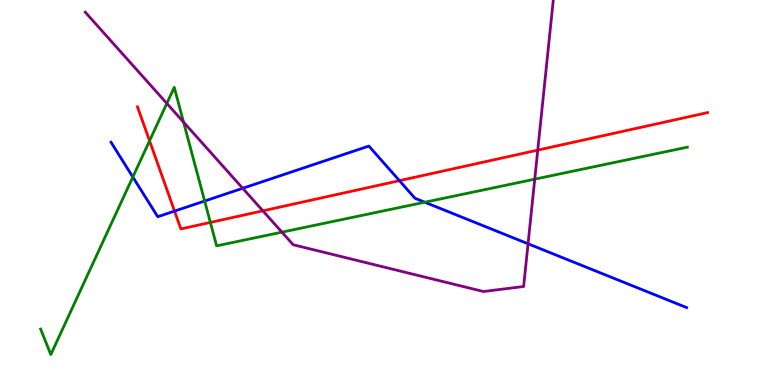[{'lines': ['blue', 'red'], 'intersections': [{'x': 2.25, 'y': 4.52}, {'x': 5.15, 'y': 5.31}]}, {'lines': ['green', 'red'], 'intersections': [{'x': 1.93, 'y': 6.34}, {'x': 2.71, 'y': 4.22}]}, {'lines': ['purple', 'red'], 'intersections': [{'x': 3.39, 'y': 4.52}, {'x': 6.94, 'y': 6.1}]}, {'lines': ['blue', 'green'], 'intersections': [{'x': 1.71, 'y': 5.4}, {'x': 2.64, 'y': 4.78}, {'x': 5.48, 'y': 4.75}]}, {'lines': ['blue', 'purple'], 'intersections': [{'x': 3.13, 'y': 5.11}, {'x': 6.81, 'y': 3.67}]}, {'lines': ['green', 'purple'], 'intersections': [{'x': 2.15, 'y': 7.31}, {'x': 2.37, 'y': 6.83}, {'x': 3.64, 'y': 3.97}, {'x': 6.9, 'y': 5.35}]}]